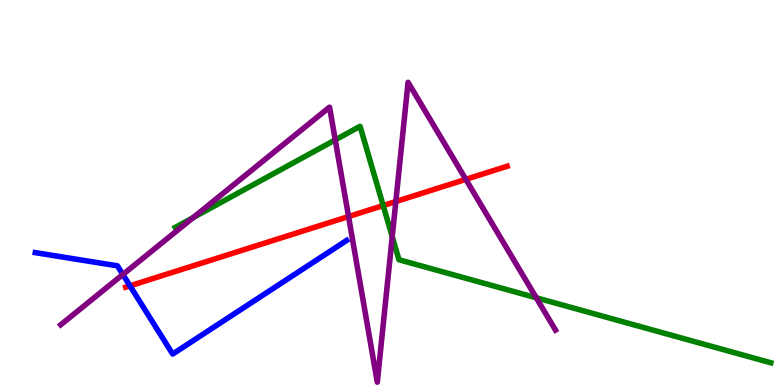[{'lines': ['blue', 'red'], 'intersections': [{'x': 1.68, 'y': 2.58}]}, {'lines': ['green', 'red'], 'intersections': [{'x': 4.94, 'y': 4.66}]}, {'lines': ['purple', 'red'], 'intersections': [{'x': 4.5, 'y': 4.38}, {'x': 5.11, 'y': 4.77}, {'x': 6.01, 'y': 5.34}]}, {'lines': ['blue', 'green'], 'intersections': []}, {'lines': ['blue', 'purple'], 'intersections': [{'x': 1.59, 'y': 2.87}]}, {'lines': ['green', 'purple'], 'intersections': [{'x': 2.49, 'y': 4.35}, {'x': 4.33, 'y': 6.37}, {'x': 5.06, 'y': 3.85}, {'x': 6.92, 'y': 2.27}]}]